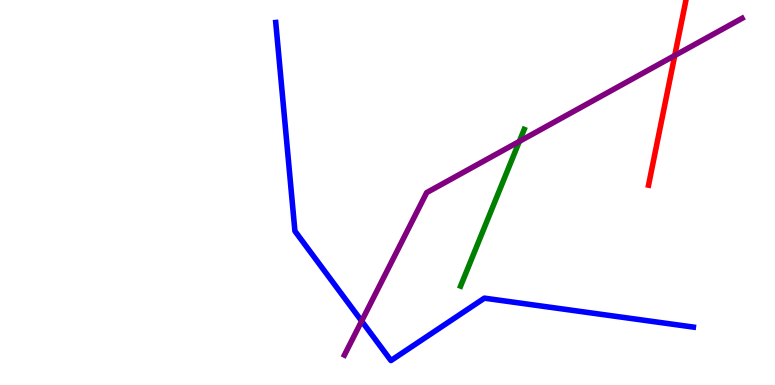[{'lines': ['blue', 'red'], 'intersections': []}, {'lines': ['green', 'red'], 'intersections': []}, {'lines': ['purple', 'red'], 'intersections': [{'x': 8.71, 'y': 8.56}]}, {'lines': ['blue', 'green'], 'intersections': []}, {'lines': ['blue', 'purple'], 'intersections': [{'x': 4.67, 'y': 1.66}]}, {'lines': ['green', 'purple'], 'intersections': [{'x': 6.7, 'y': 6.33}]}]